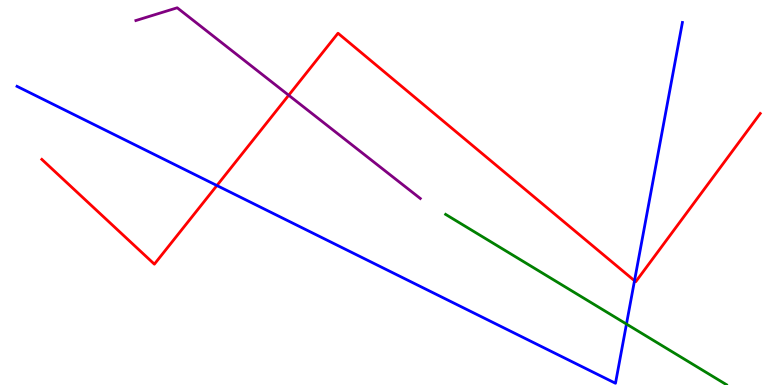[{'lines': ['blue', 'red'], 'intersections': [{'x': 2.8, 'y': 5.18}, {'x': 8.19, 'y': 2.71}]}, {'lines': ['green', 'red'], 'intersections': []}, {'lines': ['purple', 'red'], 'intersections': [{'x': 3.73, 'y': 7.53}]}, {'lines': ['blue', 'green'], 'intersections': [{'x': 8.08, 'y': 1.58}]}, {'lines': ['blue', 'purple'], 'intersections': []}, {'lines': ['green', 'purple'], 'intersections': []}]